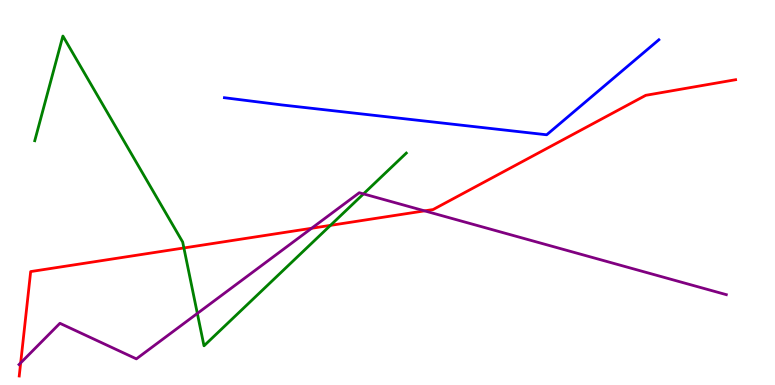[{'lines': ['blue', 'red'], 'intersections': []}, {'lines': ['green', 'red'], 'intersections': [{'x': 2.37, 'y': 3.56}, {'x': 4.26, 'y': 4.15}]}, {'lines': ['purple', 'red'], 'intersections': [{'x': 0.267, 'y': 0.574}, {'x': 4.02, 'y': 4.07}, {'x': 5.48, 'y': 4.52}]}, {'lines': ['blue', 'green'], 'intersections': []}, {'lines': ['blue', 'purple'], 'intersections': []}, {'lines': ['green', 'purple'], 'intersections': [{'x': 2.55, 'y': 1.86}, {'x': 4.69, 'y': 4.96}]}]